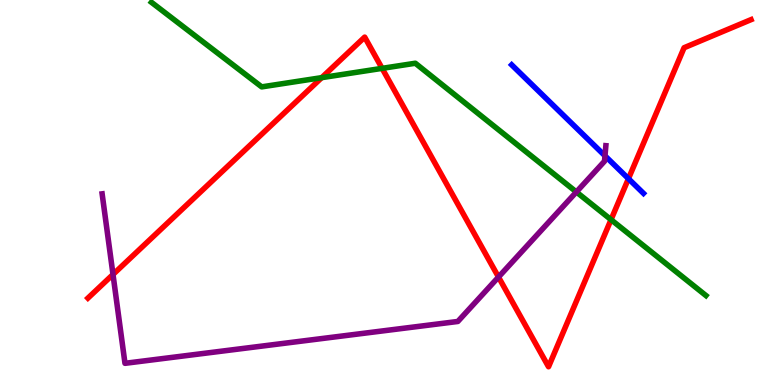[{'lines': ['blue', 'red'], 'intersections': [{'x': 8.11, 'y': 5.36}]}, {'lines': ['green', 'red'], 'intersections': [{'x': 4.15, 'y': 7.98}, {'x': 4.93, 'y': 8.22}, {'x': 7.88, 'y': 4.29}]}, {'lines': ['purple', 'red'], 'intersections': [{'x': 1.46, 'y': 2.87}, {'x': 6.43, 'y': 2.8}]}, {'lines': ['blue', 'green'], 'intersections': []}, {'lines': ['blue', 'purple'], 'intersections': [{'x': 7.81, 'y': 5.95}]}, {'lines': ['green', 'purple'], 'intersections': [{'x': 7.44, 'y': 5.01}]}]